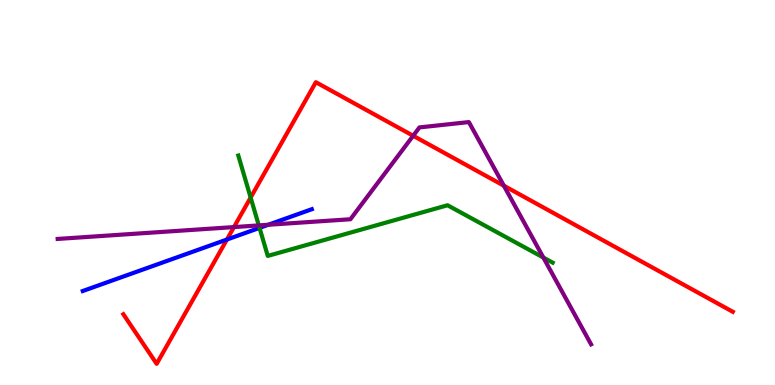[{'lines': ['blue', 'red'], 'intersections': [{'x': 2.93, 'y': 3.78}]}, {'lines': ['green', 'red'], 'intersections': [{'x': 3.23, 'y': 4.87}]}, {'lines': ['purple', 'red'], 'intersections': [{'x': 3.02, 'y': 4.1}, {'x': 5.33, 'y': 6.47}, {'x': 6.5, 'y': 5.18}]}, {'lines': ['blue', 'green'], 'intersections': [{'x': 3.35, 'y': 4.08}]}, {'lines': ['blue', 'purple'], 'intersections': [{'x': 3.46, 'y': 4.16}]}, {'lines': ['green', 'purple'], 'intersections': [{'x': 3.34, 'y': 4.15}, {'x': 7.01, 'y': 3.31}]}]